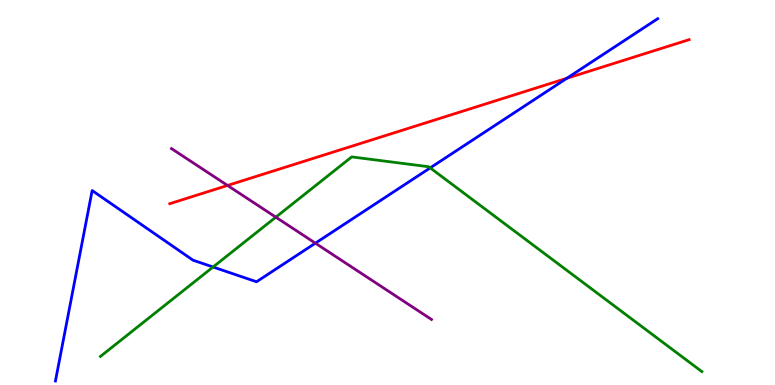[{'lines': ['blue', 'red'], 'intersections': [{'x': 7.31, 'y': 7.97}]}, {'lines': ['green', 'red'], 'intersections': []}, {'lines': ['purple', 'red'], 'intersections': [{'x': 2.94, 'y': 5.18}]}, {'lines': ['blue', 'green'], 'intersections': [{'x': 2.75, 'y': 3.06}, {'x': 5.55, 'y': 5.64}]}, {'lines': ['blue', 'purple'], 'intersections': [{'x': 4.07, 'y': 3.68}]}, {'lines': ['green', 'purple'], 'intersections': [{'x': 3.56, 'y': 4.36}]}]